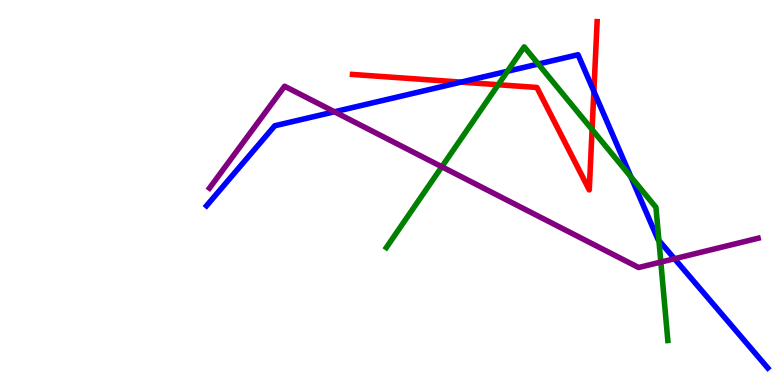[{'lines': ['blue', 'red'], 'intersections': [{'x': 5.95, 'y': 7.87}, {'x': 7.66, 'y': 7.63}]}, {'lines': ['green', 'red'], 'intersections': [{'x': 6.43, 'y': 7.8}, {'x': 7.64, 'y': 6.63}]}, {'lines': ['purple', 'red'], 'intersections': []}, {'lines': ['blue', 'green'], 'intersections': [{'x': 6.55, 'y': 8.15}, {'x': 6.95, 'y': 8.34}, {'x': 8.14, 'y': 5.41}, {'x': 8.5, 'y': 3.75}]}, {'lines': ['blue', 'purple'], 'intersections': [{'x': 4.32, 'y': 7.1}, {'x': 8.7, 'y': 3.28}]}, {'lines': ['green', 'purple'], 'intersections': [{'x': 5.7, 'y': 5.67}, {'x': 8.53, 'y': 3.19}]}]